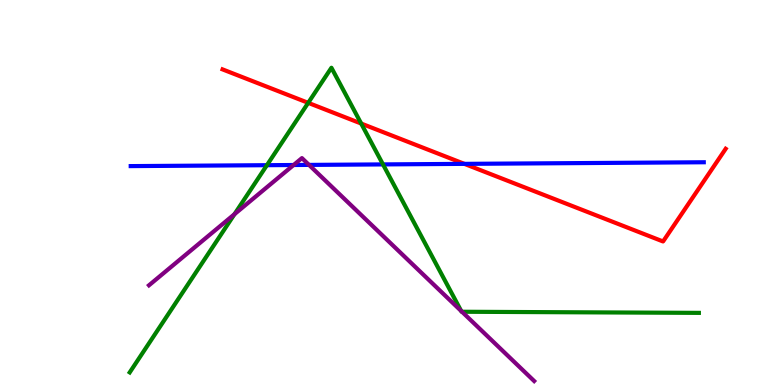[{'lines': ['blue', 'red'], 'intersections': [{'x': 5.99, 'y': 5.74}]}, {'lines': ['green', 'red'], 'intersections': [{'x': 3.98, 'y': 7.33}, {'x': 4.66, 'y': 6.79}]}, {'lines': ['purple', 'red'], 'intersections': []}, {'lines': ['blue', 'green'], 'intersections': [{'x': 3.44, 'y': 5.71}, {'x': 4.94, 'y': 5.73}]}, {'lines': ['blue', 'purple'], 'intersections': [{'x': 3.79, 'y': 5.71}, {'x': 3.99, 'y': 5.72}]}, {'lines': ['green', 'purple'], 'intersections': [{'x': 3.03, 'y': 4.44}, {'x': 5.95, 'y': 1.92}, {'x': 5.96, 'y': 1.9}]}]